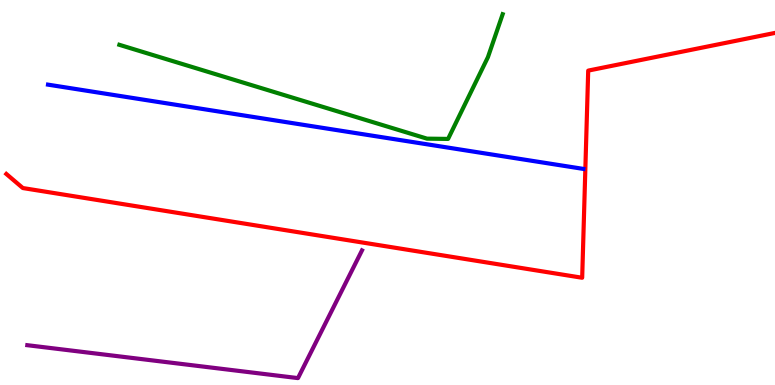[{'lines': ['blue', 'red'], 'intersections': []}, {'lines': ['green', 'red'], 'intersections': []}, {'lines': ['purple', 'red'], 'intersections': []}, {'lines': ['blue', 'green'], 'intersections': []}, {'lines': ['blue', 'purple'], 'intersections': []}, {'lines': ['green', 'purple'], 'intersections': []}]